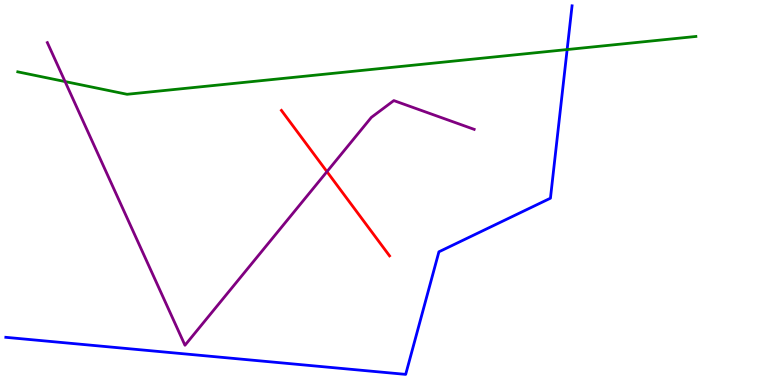[{'lines': ['blue', 'red'], 'intersections': []}, {'lines': ['green', 'red'], 'intersections': []}, {'lines': ['purple', 'red'], 'intersections': [{'x': 4.22, 'y': 5.54}]}, {'lines': ['blue', 'green'], 'intersections': [{'x': 7.32, 'y': 8.71}]}, {'lines': ['blue', 'purple'], 'intersections': []}, {'lines': ['green', 'purple'], 'intersections': [{'x': 0.84, 'y': 7.88}]}]